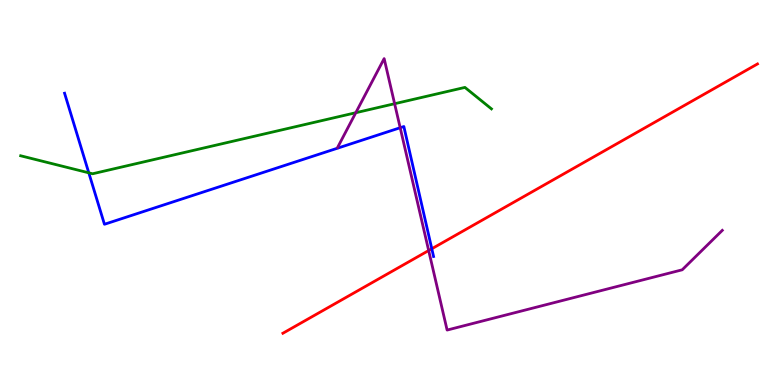[{'lines': ['blue', 'red'], 'intersections': [{'x': 5.57, 'y': 3.54}]}, {'lines': ['green', 'red'], 'intersections': []}, {'lines': ['purple', 'red'], 'intersections': [{'x': 5.53, 'y': 3.49}]}, {'lines': ['blue', 'green'], 'intersections': [{'x': 1.15, 'y': 5.51}]}, {'lines': ['blue', 'purple'], 'intersections': [{'x': 5.16, 'y': 6.68}]}, {'lines': ['green', 'purple'], 'intersections': [{'x': 4.59, 'y': 7.07}, {'x': 5.09, 'y': 7.31}]}]